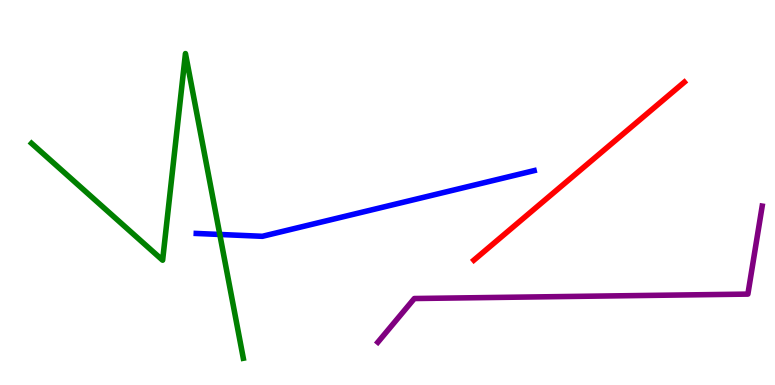[{'lines': ['blue', 'red'], 'intersections': []}, {'lines': ['green', 'red'], 'intersections': []}, {'lines': ['purple', 'red'], 'intersections': []}, {'lines': ['blue', 'green'], 'intersections': [{'x': 2.84, 'y': 3.91}]}, {'lines': ['blue', 'purple'], 'intersections': []}, {'lines': ['green', 'purple'], 'intersections': []}]